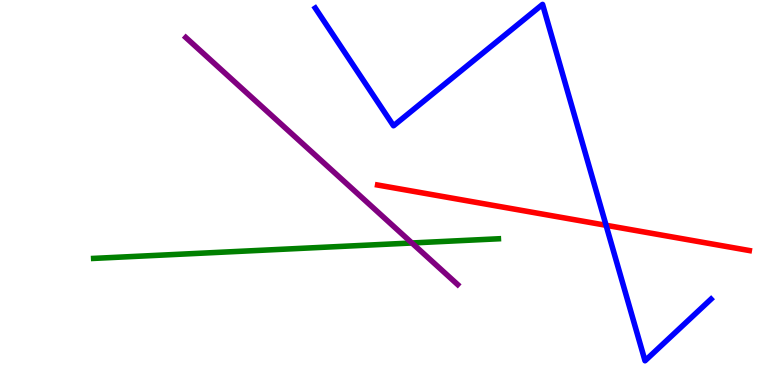[{'lines': ['blue', 'red'], 'intersections': [{'x': 7.82, 'y': 4.15}]}, {'lines': ['green', 'red'], 'intersections': []}, {'lines': ['purple', 'red'], 'intersections': []}, {'lines': ['blue', 'green'], 'intersections': []}, {'lines': ['blue', 'purple'], 'intersections': []}, {'lines': ['green', 'purple'], 'intersections': [{'x': 5.31, 'y': 3.69}]}]